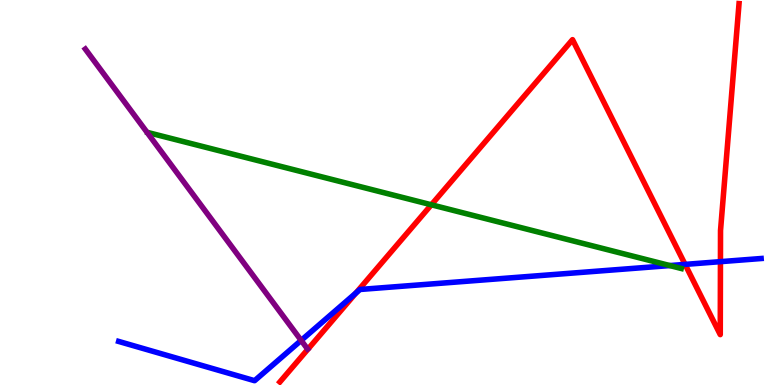[{'lines': ['blue', 'red'], 'intersections': [{'x': 4.59, 'y': 2.39}, {'x': 8.84, 'y': 3.13}, {'x': 9.3, 'y': 3.2}]}, {'lines': ['green', 'red'], 'intersections': [{'x': 5.57, 'y': 4.68}]}, {'lines': ['purple', 'red'], 'intersections': []}, {'lines': ['blue', 'green'], 'intersections': [{'x': 8.64, 'y': 3.1}]}, {'lines': ['blue', 'purple'], 'intersections': [{'x': 3.89, 'y': 1.16}]}, {'lines': ['green', 'purple'], 'intersections': []}]